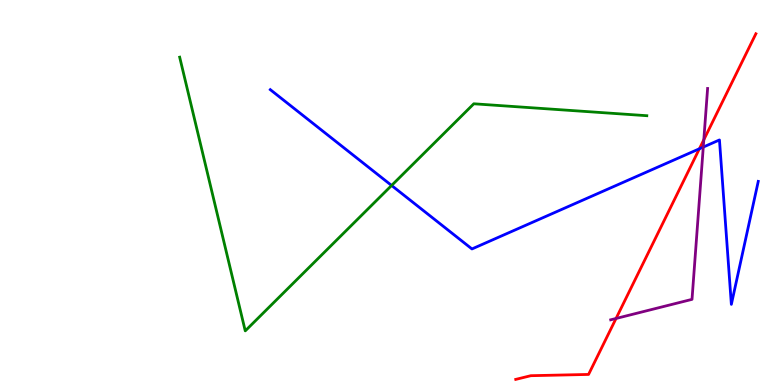[{'lines': ['blue', 'red'], 'intersections': [{'x': 9.02, 'y': 6.14}]}, {'lines': ['green', 'red'], 'intersections': []}, {'lines': ['purple', 'red'], 'intersections': [{'x': 7.95, 'y': 1.73}, {'x': 9.08, 'y': 6.37}]}, {'lines': ['blue', 'green'], 'intersections': [{'x': 5.05, 'y': 5.18}]}, {'lines': ['blue', 'purple'], 'intersections': [{'x': 9.07, 'y': 6.18}]}, {'lines': ['green', 'purple'], 'intersections': []}]